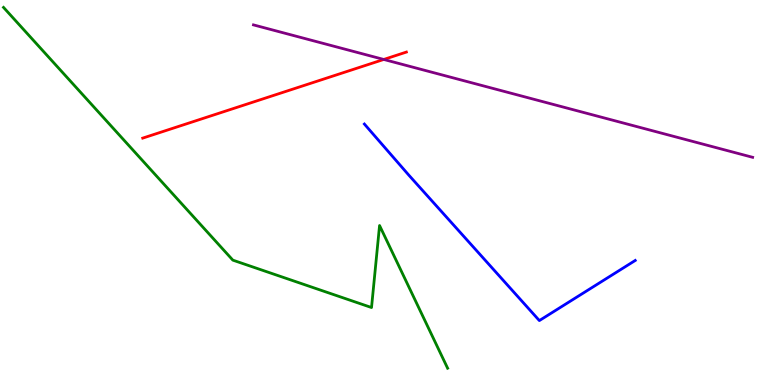[{'lines': ['blue', 'red'], 'intersections': []}, {'lines': ['green', 'red'], 'intersections': []}, {'lines': ['purple', 'red'], 'intersections': [{'x': 4.95, 'y': 8.46}]}, {'lines': ['blue', 'green'], 'intersections': []}, {'lines': ['blue', 'purple'], 'intersections': []}, {'lines': ['green', 'purple'], 'intersections': []}]